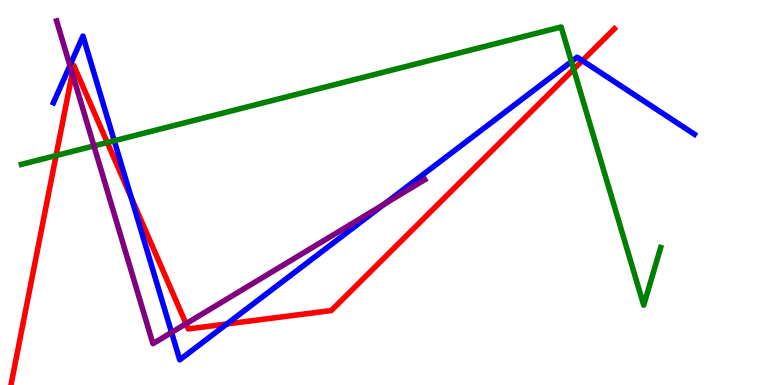[{'lines': ['blue', 'red'], 'intersections': [{'x': 1.69, 'y': 4.86}, {'x': 2.93, 'y': 1.59}, {'x': 7.51, 'y': 8.42}]}, {'lines': ['green', 'red'], 'intersections': [{'x': 0.723, 'y': 5.96}, {'x': 1.38, 'y': 6.3}, {'x': 7.4, 'y': 8.2}]}, {'lines': ['purple', 'red'], 'intersections': [{'x': 0.932, 'y': 8.1}, {'x': 2.4, 'y': 1.59}]}, {'lines': ['blue', 'green'], 'intersections': [{'x': 1.47, 'y': 6.34}, {'x': 7.37, 'y': 8.4}]}, {'lines': ['blue', 'purple'], 'intersections': [{'x': 0.902, 'y': 8.3}, {'x': 2.21, 'y': 1.37}, {'x': 4.96, 'y': 4.7}]}, {'lines': ['green', 'purple'], 'intersections': [{'x': 1.21, 'y': 6.21}]}]